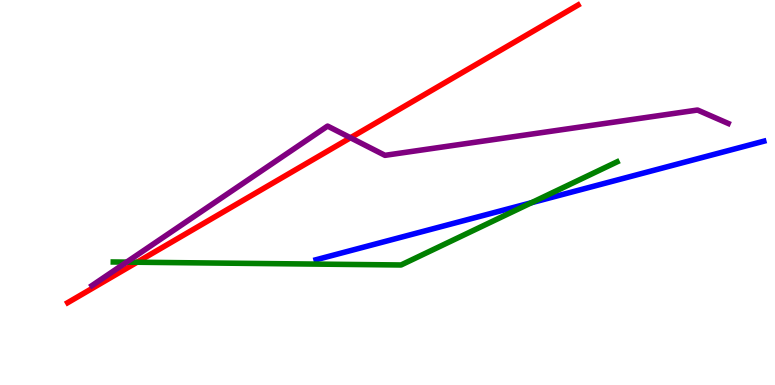[{'lines': ['blue', 'red'], 'intersections': []}, {'lines': ['green', 'red'], 'intersections': [{'x': 1.77, 'y': 3.19}]}, {'lines': ['purple', 'red'], 'intersections': [{'x': 4.52, 'y': 6.42}]}, {'lines': ['blue', 'green'], 'intersections': [{'x': 6.86, 'y': 4.73}]}, {'lines': ['blue', 'purple'], 'intersections': []}, {'lines': ['green', 'purple'], 'intersections': [{'x': 1.63, 'y': 3.19}]}]